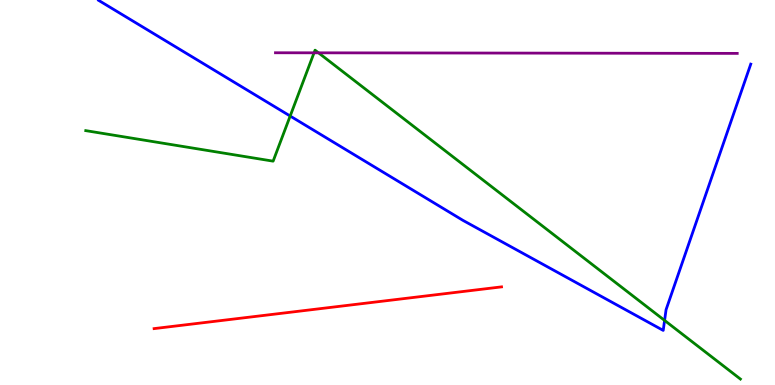[{'lines': ['blue', 'red'], 'intersections': []}, {'lines': ['green', 'red'], 'intersections': []}, {'lines': ['purple', 'red'], 'intersections': []}, {'lines': ['blue', 'green'], 'intersections': [{'x': 3.74, 'y': 6.99}, {'x': 8.58, 'y': 1.68}]}, {'lines': ['blue', 'purple'], 'intersections': []}, {'lines': ['green', 'purple'], 'intersections': [{'x': 4.05, 'y': 8.63}, {'x': 4.11, 'y': 8.63}]}]